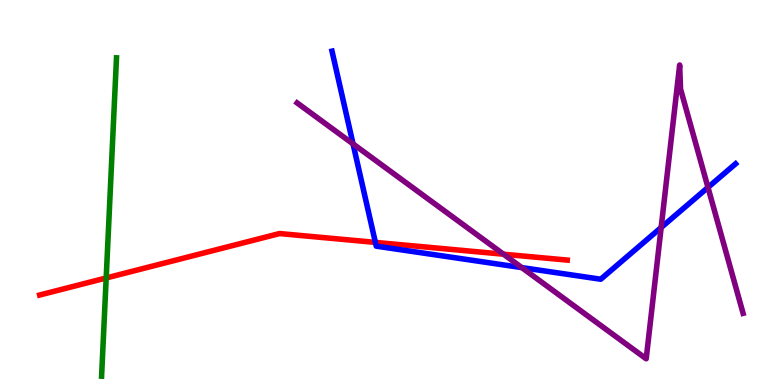[{'lines': ['blue', 'red'], 'intersections': [{'x': 4.84, 'y': 3.7}]}, {'lines': ['green', 'red'], 'intersections': [{'x': 1.37, 'y': 2.78}]}, {'lines': ['purple', 'red'], 'intersections': [{'x': 6.5, 'y': 3.4}]}, {'lines': ['blue', 'green'], 'intersections': []}, {'lines': ['blue', 'purple'], 'intersections': [{'x': 4.56, 'y': 6.26}, {'x': 6.73, 'y': 3.05}, {'x': 8.53, 'y': 4.09}, {'x': 9.14, 'y': 5.13}]}, {'lines': ['green', 'purple'], 'intersections': []}]